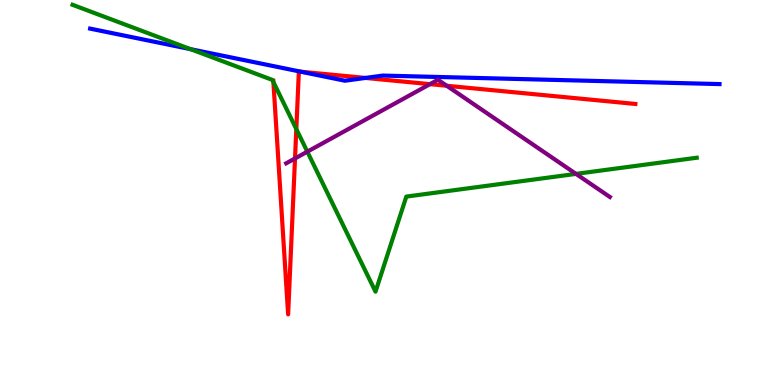[{'lines': ['blue', 'red'], 'intersections': [{'x': 3.88, 'y': 8.14}, {'x': 4.72, 'y': 7.98}]}, {'lines': ['green', 'red'], 'intersections': [{'x': 3.53, 'y': 7.87}, {'x': 3.82, 'y': 6.65}]}, {'lines': ['purple', 'red'], 'intersections': [{'x': 3.81, 'y': 5.88}, {'x': 5.55, 'y': 7.81}, {'x': 5.76, 'y': 7.77}]}, {'lines': ['blue', 'green'], 'intersections': [{'x': 2.46, 'y': 8.72}]}, {'lines': ['blue', 'purple'], 'intersections': []}, {'lines': ['green', 'purple'], 'intersections': [{'x': 3.97, 'y': 6.06}, {'x': 7.43, 'y': 5.48}]}]